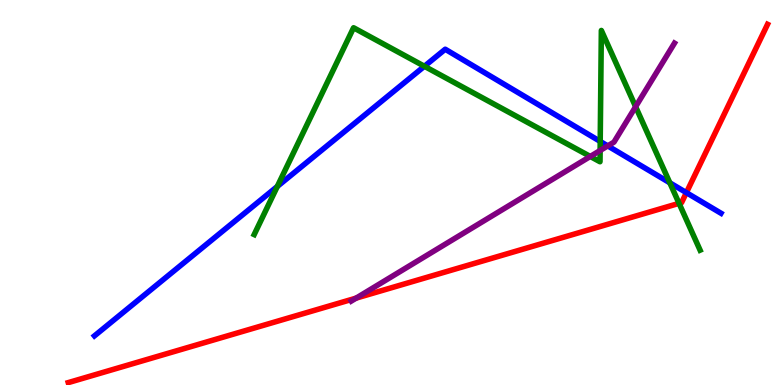[{'lines': ['blue', 'red'], 'intersections': [{'x': 8.86, 'y': 5.0}]}, {'lines': ['green', 'red'], 'intersections': [{'x': 8.76, 'y': 4.72}]}, {'lines': ['purple', 'red'], 'intersections': [{'x': 4.6, 'y': 2.26}]}, {'lines': ['blue', 'green'], 'intersections': [{'x': 3.58, 'y': 5.16}, {'x': 5.48, 'y': 8.28}, {'x': 7.74, 'y': 6.33}, {'x': 8.64, 'y': 5.25}]}, {'lines': ['blue', 'purple'], 'intersections': [{'x': 7.84, 'y': 6.21}]}, {'lines': ['green', 'purple'], 'intersections': [{'x': 7.62, 'y': 5.94}, {'x': 7.74, 'y': 6.09}, {'x': 8.2, 'y': 7.23}]}]